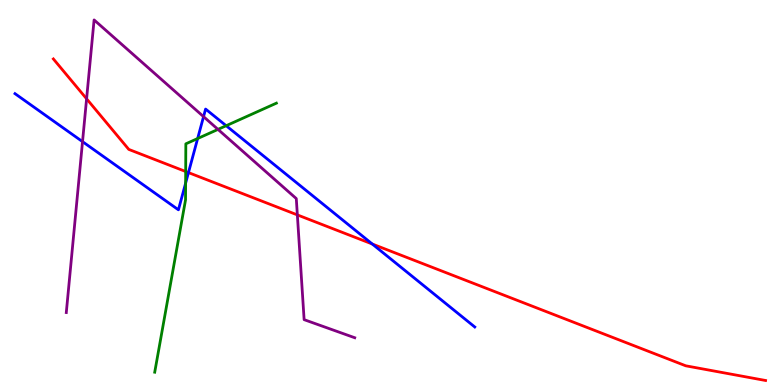[{'lines': ['blue', 'red'], 'intersections': [{'x': 2.43, 'y': 5.52}, {'x': 4.8, 'y': 3.66}]}, {'lines': ['green', 'red'], 'intersections': [{'x': 2.4, 'y': 5.55}]}, {'lines': ['purple', 'red'], 'intersections': [{'x': 1.12, 'y': 7.43}, {'x': 3.84, 'y': 4.42}]}, {'lines': ['blue', 'green'], 'intersections': [{'x': 2.4, 'y': 5.24}, {'x': 2.55, 'y': 6.4}, {'x': 2.92, 'y': 6.73}]}, {'lines': ['blue', 'purple'], 'intersections': [{'x': 1.06, 'y': 6.32}, {'x': 2.63, 'y': 6.97}]}, {'lines': ['green', 'purple'], 'intersections': [{'x': 2.81, 'y': 6.64}]}]